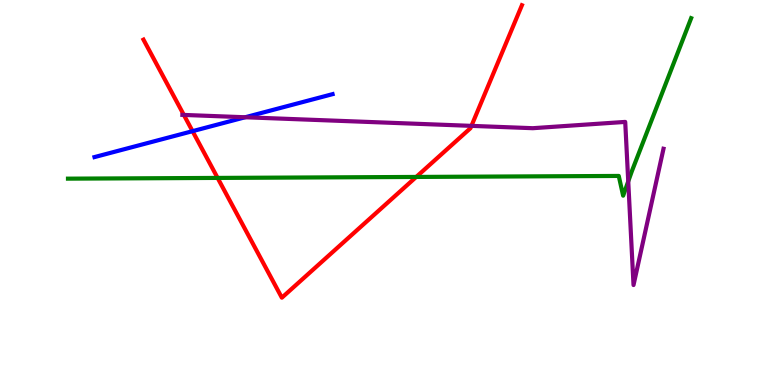[{'lines': ['blue', 'red'], 'intersections': [{'x': 2.48, 'y': 6.59}]}, {'lines': ['green', 'red'], 'intersections': [{'x': 2.81, 'y': 5.38}, {'x': 5.37, 'y': 5.4}]}, {'lines': ['purple', 'red'], 'intersections': [{'x': 2.37, 'y': 7.01}, {'x': 6.08, 'y': 6.73}]}, {'lines': ['blue', 'green'], 'intersections': []}, {'lines': ['blue', 'purple'], 'intersections': [{'x': 3.16, 'y': 6.95}]}, {'lines': ['green', 'purple'], 'intersections': [{'x': 8.11, 'y': 5.29}]}]